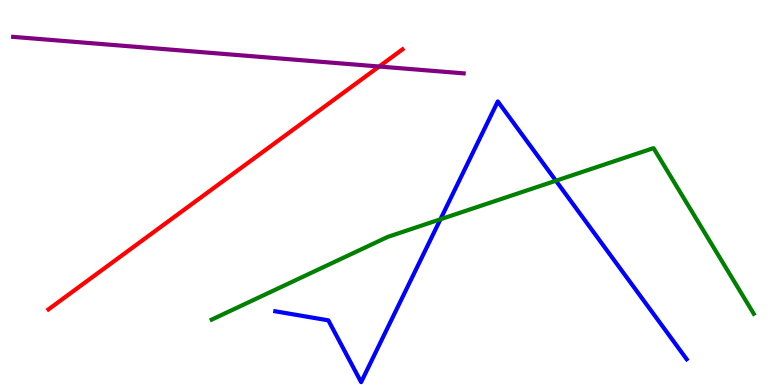[{'lines': ['blue', 'red'], 'intersections': []}, {'lines': ['green', 'red'], 'intersections': []}, {'lines': ['purple', 'red'], 'intersections': [{'x': 4.89, 'y': 8.27}]}, {'lines': ['blue', 'green'], 'intersections': [{'x': 5.68, 'y': 4.3}, {'x': 7.17, 'y': 5.31}]}, {'lines': ['blue', 'purple'], 'intersections': []}, {'lines': ['green', 'purple'], 'intersections': []}]